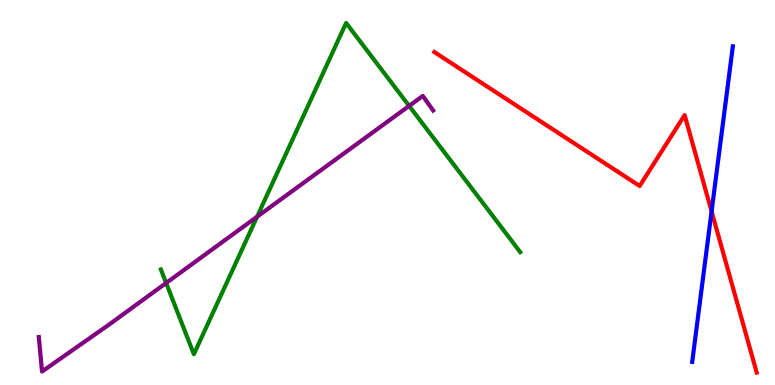[{'lines': ['blue', 'red'], 'intersections': [{'x': 9.18, 'y': 4.51}]}, {'lines': ['green', 'red'], 'intersections': []}, {'lines': ['purple', 'red'], 'intersections': []}, {'lines': ['blue', 'green'], 'intersections': []}, {'lines': ['blue', 'purple'], 'intersections': []}, {'lines': ['green', 'purple'], 'intersections': [{'x': 2.14, 'y': 2.65}, {'x': 3.32, 'y': 4.37}, {'x': 5.28, 'y': 7.25}]}]